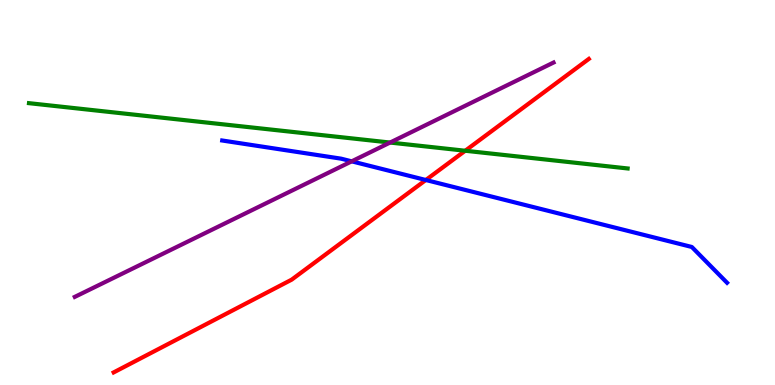[{'lines': ['blue', 'red'], 'intersections': [{'x': 5.49, 'y': 5.32}]}, {'lines': ['green', 'red'], 'intersections': [{'x': 6.0, 'y': 6.08}]}, {'lines': ['purple', 'red'], 'intersections': []}, {'lines': ['blue', 'green'], 'intersections': []}, {'lines': ['blue', 'purple'], 'intersections': [{'x': 4.54, 'y': 5.81}]}, {'lines': ['green', 'purple'], 'intersections': [{'x': 5.03, 'y': 6.3}]}]